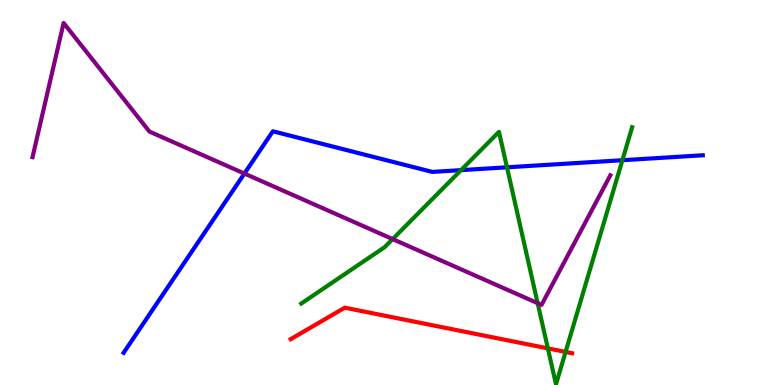[{'lines': ['blue', 'red'], 'intersections': []}, {'lines': ['green', 'red'], 'intersections': [{'x': 7.07, 'y': 0.951}, {'x': 7.3, 'y': 0.859}]}, {'lines': ['purple', 'red'], 'intersections': []}, {'lines': ['blue', 'green'], 'intersections': [{'x': 5.95, 'y': 5.58}, {'x': 6.54, 'y': 5.65}, {'x': 8.03, 'y': 5.84}]}, {'lines': ['blue', 'purple'], 'intersections': [{'x': 3.15, 'y': 5.49}]}, {'lines': ['green', 'purple'], 'intersections': [{'x': 5.07, 'y': 3.79}, {'x': 6.94, 'y': 2.12}]}]